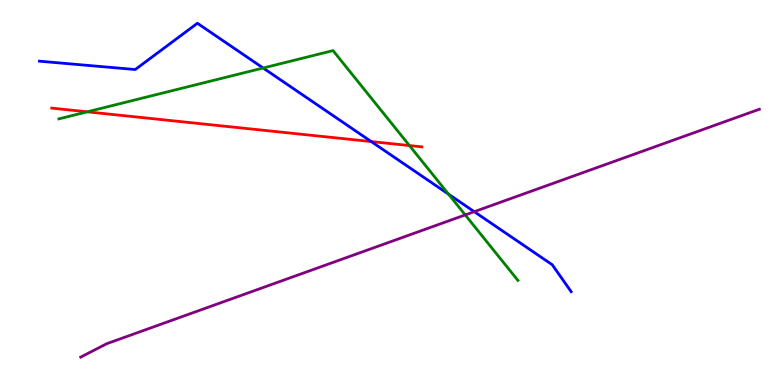[{'lines': ['blue', 'red'], 'intersections': [{'x': 4.79, 'y': 6.32}]}, {'lines': ['green', 'red'], 'intersections': [{'x': 1.13, 'y': 7.1}, {'x': 5.28, 'y': 6.22}]}, {'lines': ['purple', 'red'], 'intersections': []}, {'lines': ['blue', 'green'], 'intersections': [{'x': 3.4, 'y': 8.23}, {'x': 5.79, 'y': 4.96}]}, {'lines': ['blue', 'purple'], 'intersections': [{'x': 6.12, 'y': 4.5}]}, {'lines': ['green', 'purple'], 'intersections': [{'x': 6.0, 'y': 4.42}]}]